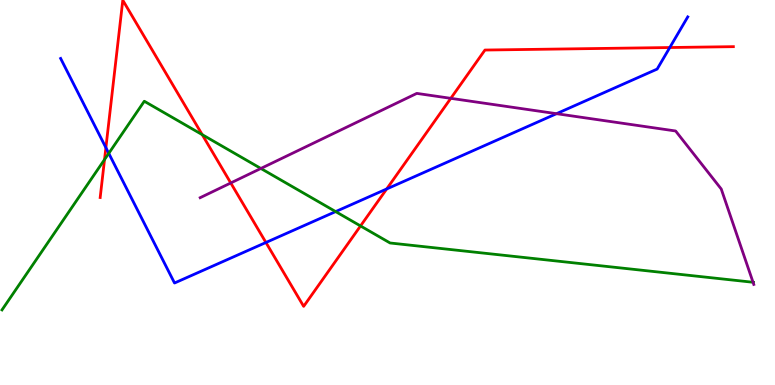[{'lines': ['blue', 'red'], 'intersections': [{'x': 1.37, 'y': 6.16}, {'x': 3.43, 'y': 3.7}, {'x': 4.99, 'y': 5.09}, {'x': 8.64, 'y': 8.77}]}, {'lines': ['green', 'red'], 'intersections': [{'x': 1.35, 'y': 5.86}, {'x': 2.61, 'y': 6.5}, {'x': 4.65, 'y': 4.13}]}, {'lines': ['purple', 'red'], 'intersections': [{'x': 2.98, 'y': 5.25}, {'x': 5.82, 'y': 7.45}]}, {'lines': ['blue', 'green'], 'intersections': [{'x': 1.4, 'y': 6.02}, {'x': 4.33, 'y': 4.5}]}, {'lines': ['blue', 'purple'], 'intersections': [{'x': 7.18, 'y': 7.05}]}, {'lines': ['green', 'purple'], 'intersections': [{'x': 3.37, 'y': 5.62}, {'x': 9.72, 'y': 2.67}]}]